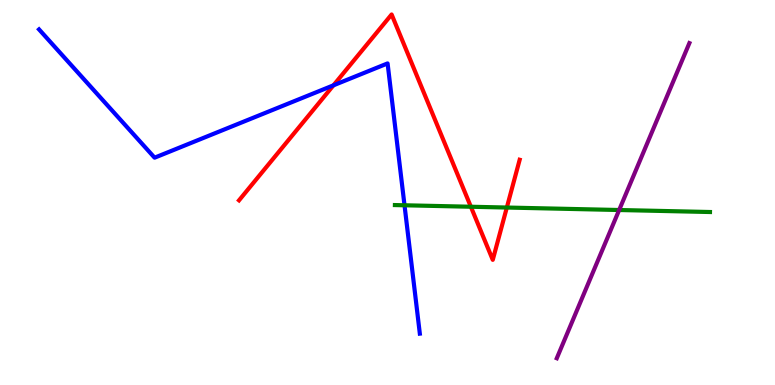[{'lines': ['blue', 'red'], 'intersections': [{'x': 4.3, 'y': 7.78}]}, {'lines': ['green', 'red'], 'intersections': [{'x': 6.08, 'y': 4.63}, {'x': 6.54, 'y': 4.61}]}, {'lines': ['purple', 'red'], 'intersections': []}, {'lines': ['blue', 'green'], 'intersections': [{'x': 5.22, 'y': 4.67}]}, {'lines': ['blue', 'purple'], 'intersections': []}, {'lines': ['green', 'purple'], 'intersections': [{'x': 7.99, 'y': 4.55}]}]